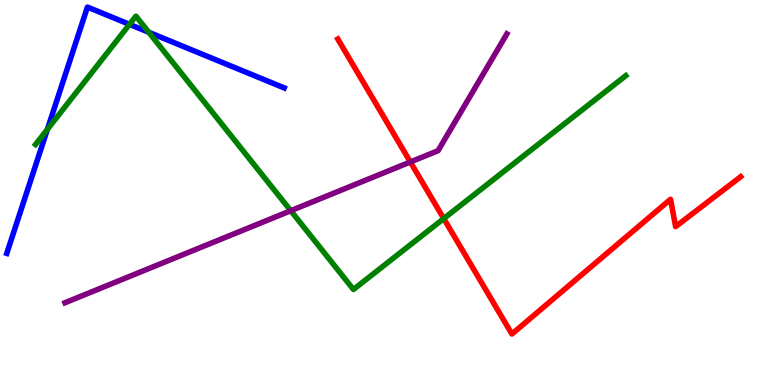[{'lines': ['blue', 'red'], 'intersections': []}, {'lines': ['green', 'red'], 'intersections': [{'x': 5.73, 'y': 4.32}]}, {'lines': ['purple', 'red'], 'intersections': [{'x': 5.29, 'y': 5.79}]}, {'lines': ['blue', 'green'], 'intersections': [{'x': 0.611, 'y': 6.64}, {'x': 1.67, 'y': 9.37}, {'x': 1.92, 'y': 9.16}]}, {'lines': ['blue', 'purple'], 'intersections': []}, {'lines': ['green', 'purple'], 'intersections': [{'x': 3.75, 'y': 4.53}]}]